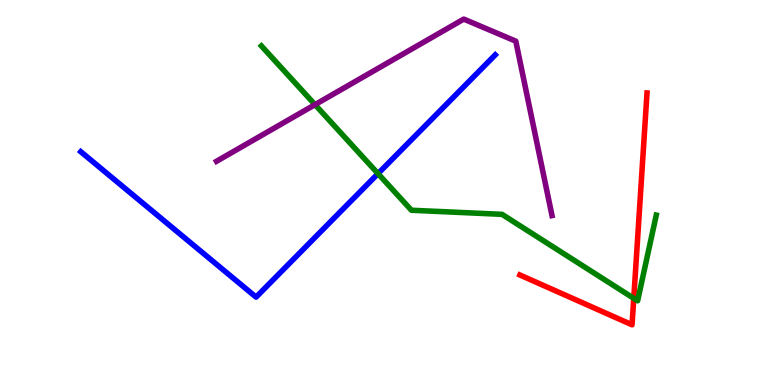[{'lines': ['blue', 'red'], 'intersections': []}, {'lines': ['green', 'red'], 'intersections': [{'x': 8.18, 'y': 2.25}]}, {'lines': ['purple', 'red'], 'intersections': []}, {'lines': ['blue', 'green'], 'intersections': [{'x': 4.88, 'y': 5.49}]}, {'lines': ['blue', 'purple'], 'intersections': []}, {'lines': ['green', 'purple'], 'intersections': [{'x': 4.06, 'y': 7.28}]}]